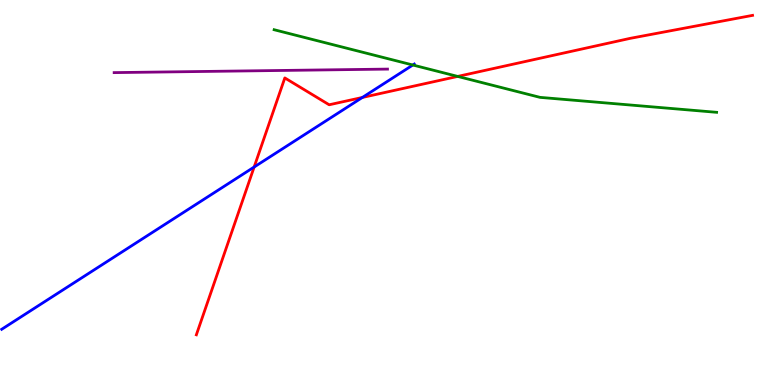[{'lines': ['blue', 'red'], 'intersections': [{'x': 3.28, 'y': 5.66}, {'x': 4.68, 'y': 7.47}]}, {'lines': ['green', 'red'], 'intersections': [{'x': 5.91, 'y': 8.02}]}, {'lines': ['purple', 'red'], 'intersections': []}, {'lines': ['blue', 'green'], 'intersections': [{'x': 5.33, 'y': 8.31}]}, {'lines': ['blue', 'purple'], 'intersections': []}, {'lines': ['green', 'purple'], 'intersections': []}]